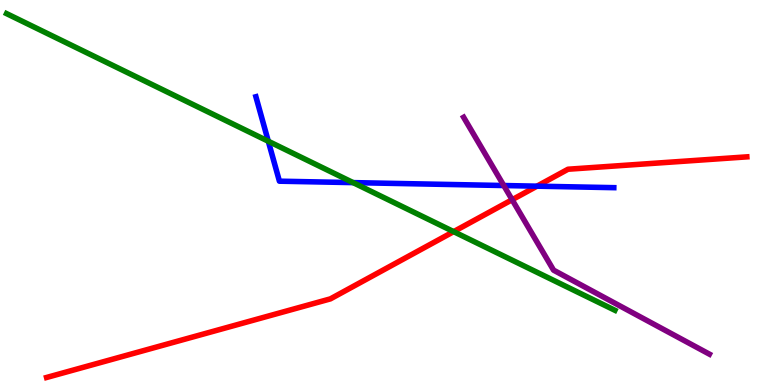[{'lines': ['blue', 'red'], 'intersections': [{'x': 6.93, 'y': 5.16}]}, {'lines': ['green', 'red'], 'intersections': [{'x': 5.85, 'y': 3.98}]}, {'lines': ['purple', 'red'], 'intersections': [{'x': 6.61, 'y': 4.81}]}, {'lines': ['blue', 'green'], 'intersections': [{'x': 3.46, 'y': 6.33}, {'x': 4.56, 'y': 5.26}]}, {'lines': ['blue', 'purple'], 'intersections': [{'x': 6.5, 'y': 5.18}]}, {'lines': ['green', 'purple'], 'intersections': []}]